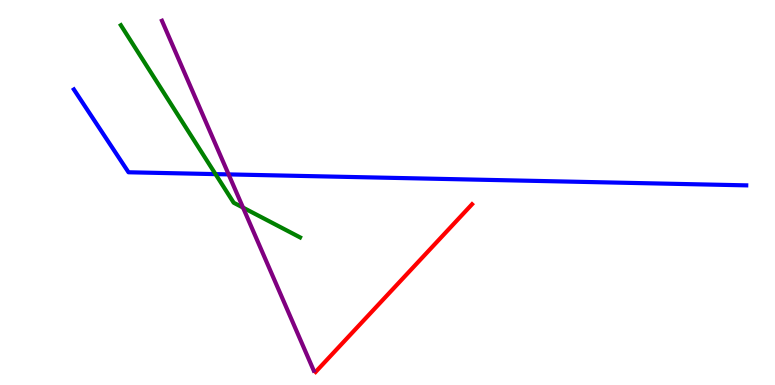[{'lines': ['blue', 'red'], 'intersections': []}, {'lines': ['green', 'red'], 'intersections': []}, {'lines': ['purple', 'red'], 'intersections': []}, {'lines': ['blue', 'green'], 'intersections': [{'x': 2.78, 'y': 5.48}]}, {'lines': ['blue', 'purple'], 'intersections': [{'x': 2.95, 'y': 5.47}]}, {'lines': ['green', 'purple'], 'intersections': [{'x': 3.14, 'y': 4.61}]}]